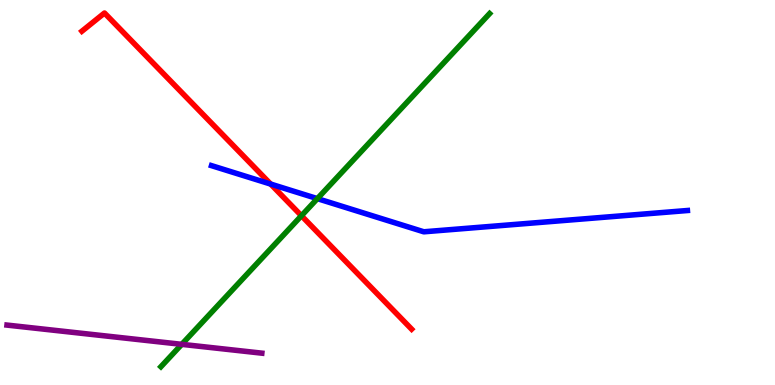[{'lines': ['blue', 'red'], 'intersections': [{'x': 3.49, 'y': 5.22}]}, {'lines': ['green', 'red'], 'intersections': [{'x': 3.89, 'y': 4.4}]}, {'lines': ['purple', 'red'], 'intersections': []}, {'lines': ['blue', 'green'], 'intersections': [{'x': 4.1, 'y': 4.84}]}, {'lines': ['blue', 'purple'], 'intersections': []}, {'lines': ['green', 'purple'], 'intersections': [{'x': 2.35, 'y': 1.06}]}]